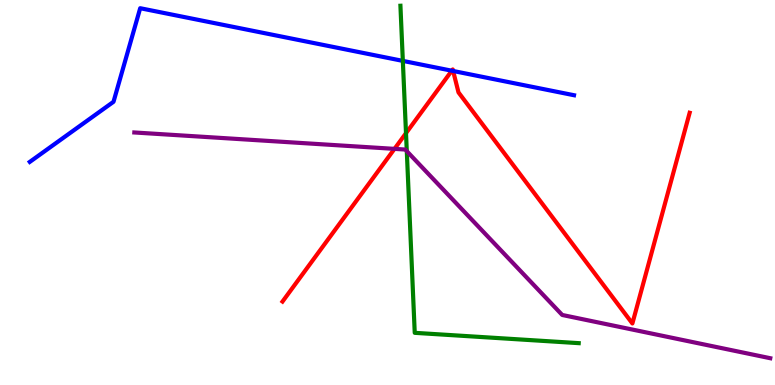[{'lines': ['blue', 'red'], 'intersections': [{'x': 5.83, 'y': 8.16}, {'x': 5.85, 'y': 8.16}]}, {'lines': ['green', 'red'], 'intersections': [{'x': 5.24, 'y': 6.54}]}, {'lines': ['purple', 'red'], 'intersections': [{'x': 5.09, 'y': 6.13}]}, {'lines': ['blue', 'green'], 'intersections': [{'x': 5.2, 'y': 8.42}]}, {'lines': ['blue', 'purple'], 'intersections': []}, {'lines': ['green', 'purple'], 'intersections': [{'x': 5.25, 'y': 6.07}]}]